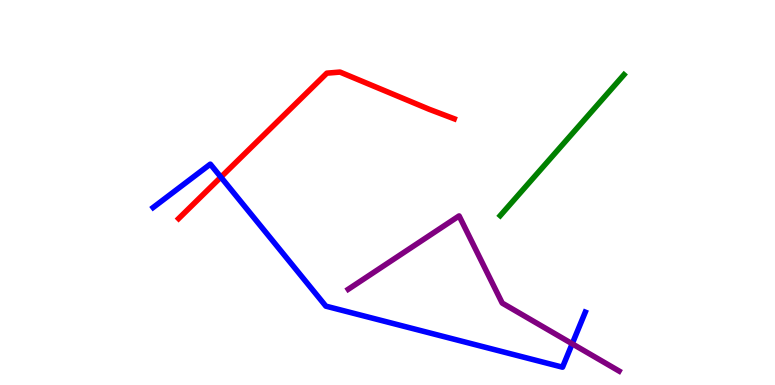[{'lines': ['blue', 'red'], 'intersections': [{'x': 2.85, 'y': 5.4}]}, {'lines': ['green', 'red'], 'intersections': []}, {'lines': ['purple', 'red'], 'intersections': []}, {'lines': ['blue', 'green'], 'intersections': []}, {'lines': ['blue', 'purple'], 'intersections': [{'x': 7.38, 'y': 1.07}]}, {'lines': ['green', 'purple'], 'intersections': []}]